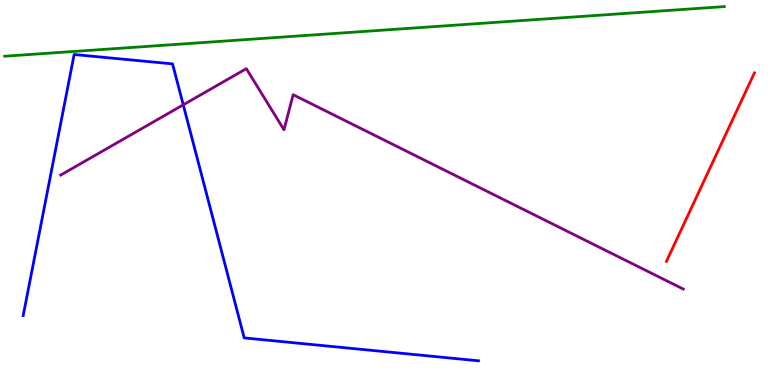[{'lines': ['blue', 'red'], 'intersections': []}, {'lines': ['green', 'red'], 'intersections': []}, {'lines': ['purple', 'red'], 'intersections': []}, {'lines': ['blue', 'green'], 'intersections': []}, {'lines': ['blue', 'purple'], 'intersections': [{'x': 2.36, 'y': 7.28}]}, {'lines': ['green', 'purple'], 'intersections': []}]